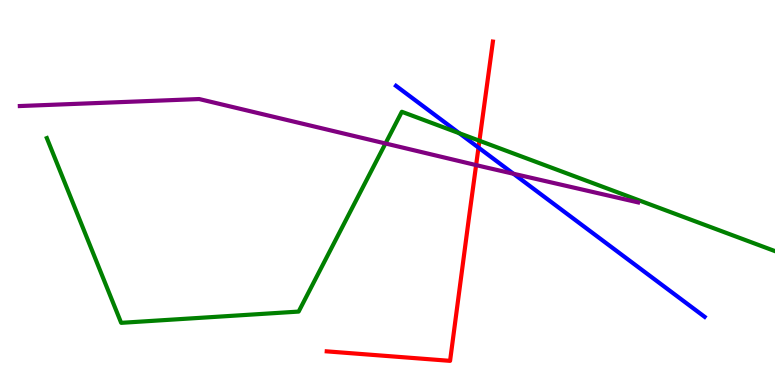[{'lines': ['blue', 'red'], 'intersections': [{'x': 6.17, 'y': 6.17}]}, {'lines': ['green', 'red'], 'intersections': [{'x': 6.19, 'y': 6.34}]}, {'lines': ['purple', 'red'], 'intersections': [{'x': 6.14, 'y': 5.71}]}, {'lines': ['blue', 'green'], 'intersections': [{'x': 5.93, 'y': 6.54}]}, {'lines': ['blue', 'purple'], 'intersections': [{'x': 6.63, 'y': 5.49}]}, {'lines': ['green', 'purple'], 'intersections': [{'x': 4.97, 'y': 6.27}]}]